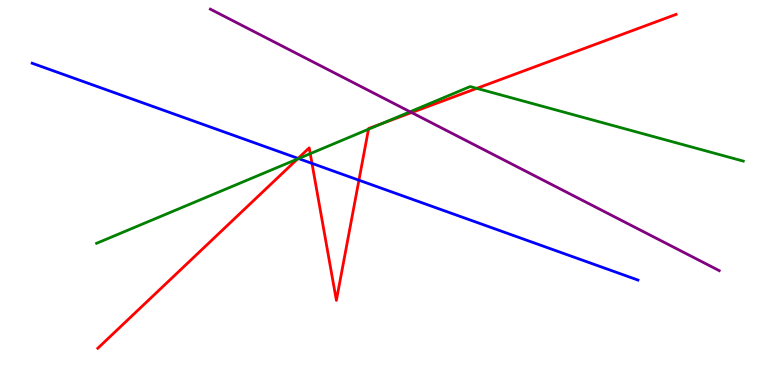[{'lines': ['blue', 'red'], 'intersections': [{'x': 3.85, 'y': 5.89}, {'x': 4.03, 'y': 5.76}, {'x': 4.63, 'y': 5.32}]}, {'lines': ['green', 'red'], 'intersections': [{'x': 3.84, 'y': 5.87}, {'x': 4.0, 'y': 6.01}, {'x': 4.75, 'y': 6.64}, {'x': 4.93, 'y': 6.8}, {'x': 6.15, 'y': 7.71}]}, {'lines': ['purple', 'red'], 'intersections': [{'x': 5.31, 'y': 7.08}]}, {'lines': ['blue', 'green'], 'intersections': [{'x': 3.85, 'y': 5.88}]}, {'lines': ['blue', 'purple'], 'intersections': []}, {'lines': ['green', 'purple'], 'intersections': [{'x': 5.29, 'y': 7.1}]}]